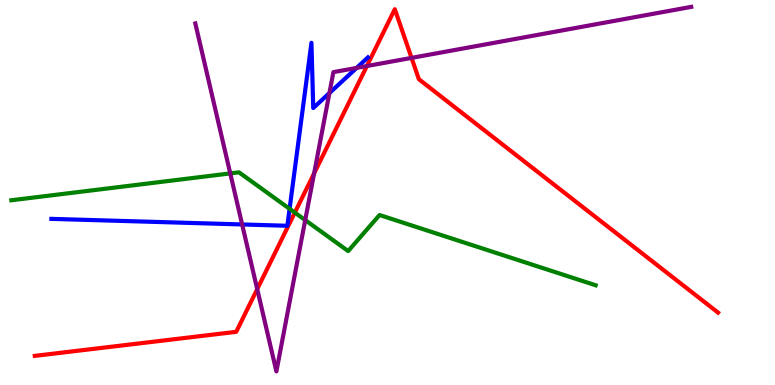[{'lines': ['blue', 'red'], 'intersections': []}, {'lines': ['green', 'red'], 'intersections': [{'x': 3.8, 'y': 4.48}]}, {'lines': ['purple', 'red'], 'intersections': [{'x': 3.32, 'y': 2.49}, {'x': 4.05, 'y': 5.5}, {'x': 4.73, 'y': 8.28}, {'x': 5.31, 'y': 8.5}]}, {'lines': ['blue', 'green'], 'intersections': [{'x': 3.74, 'y': 4.58}]}, {'lines': ['blue', 'purple'], 'intersections': [{'x': 3.12, 'y': 4.17}, {'x': 4.25, 'y': 7.58}, {'x': 4.6, 'y': 8.24}]}, {'lines': ['green', 'purple'], 'intersections': [{'x': 2.97, 'y': 5.5}, {'x': 3.94, 'y': 4.28}]}]